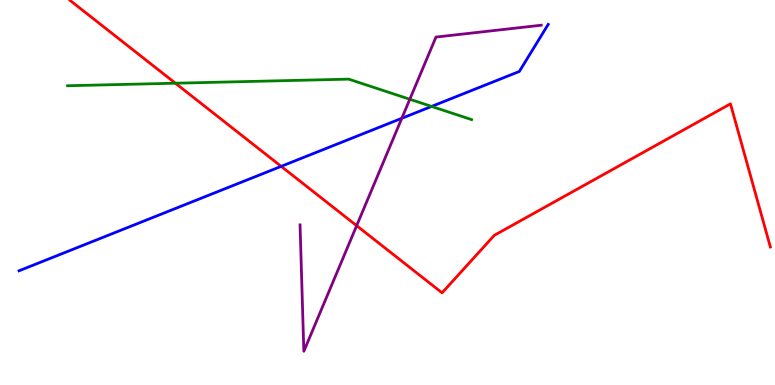[{'lines': ['blue', 'red'], 'intersections': [{'x': 3.63, 'y': 5.68}]}, {'lines': ['green', 'red'], 'intersections': [{'x': 2.26, 'y': 7.84}]}, {'lines': ['purple', 'red'], 'intersections': [{'x': 4.6, 'y': 4.14}]}, {'lines': ['blue', 'green'], 'intersections': [{'x': 5.57, 'y': 7.24}]}, {'lines': ['blue', 'purple'], 'intersections': [{'x': 5.18, 'y': 6.93}]}, {'lines': ['green', 'purple'], 'intersections': [{'x': 5.29, 'y': 7.42}]}]